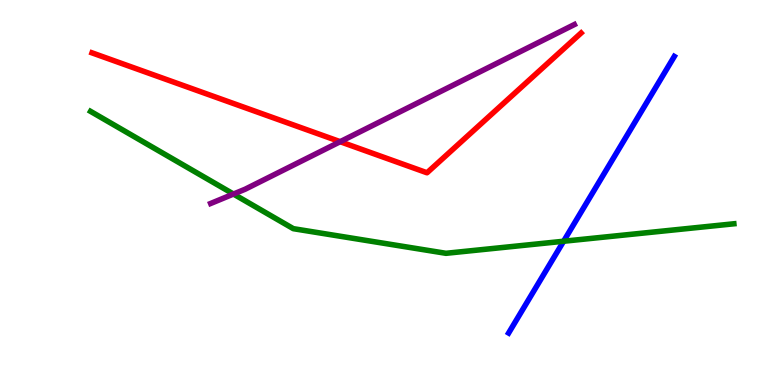[{'lines': ['blue', 'red'], 'intersections': []}, {'lines': ['green', 'red'], 'intersections': []}, {'lines': ['purple', 'red'], 'intersections': [{'x': 4.39, 'y': 6.32}]}, {'lines': ['blue', 'green'], 'intersections': [{'x': 7.27, 'y': 3.73}]}, {'lines': ['blue', 'purple'], 'intersections': []}, {'lines': ['green', 'purple'], 'intersections': [{'x': 3.01, 'y': 4.96}]}]